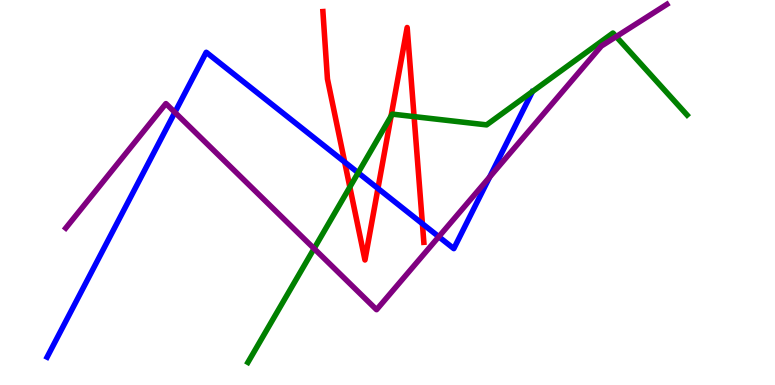[{'lines': ['blue', 'red'], 'intersections': [{'x': 4.45, 'y': 5.79}, {'x': 4.88, 'y': 5.11}, {'x': 5.45, 'y': 4.19}]}, {'lines': ['green', 'red'], 'intersections': [{'x': 4.51, 'y': 5.14}, {'x': 5.05, 'y': 6.98}, {'x': 5.34, 'y': 6.97}]}, {'lines': ['purple', 'red'], 'intersections': []}, {'lines': ['blue', 'green'], 'intersections': [{'x': 4.62, 'y': 5.51}]}, {'lines': ['blue', 'purple'], 'intersections': [{'x': 2.26, 'y': 7.08}, {'x': 5.66, 'y': 3.85}, {'x': 6.32, 'y': 5.4}]}, {'lines': ['green', 'purple'], 'intersections': [{'x': 4.05, 'y': 3.54}, {'x': 7.95, 'y': 9.05}]}]